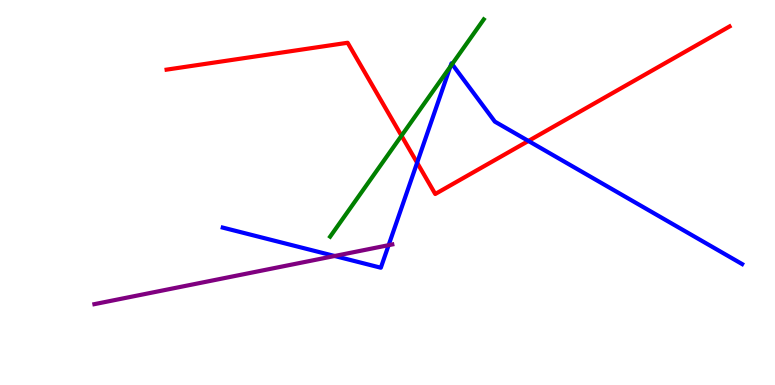[{'lines': ['blue', 'red'], 'intersections': [{'x': 5.38, 'y': 5.77}, {'x': 6.82, 'y': 6.34}]}, {'lines': ['green', 'red'], 'intersections': [{'x': 5.18, 'y': 6.47}]}, {'lines': ['purple', 'red'], 'intersections': []}, {'lines': ['blue', 'green'], 'intersections': [{'x': 5.81, 'y': 8.27}, {'x': 5.83, 'y': 8.33}]}, {'lines': ['blue', 'purple'], 'intersections': [{'x': 4.32, 'y': 3.35}, {'x': 5.01, 'y': 3.63}]}, {'lines': ['green', 'purple'], 'intersections': []}]